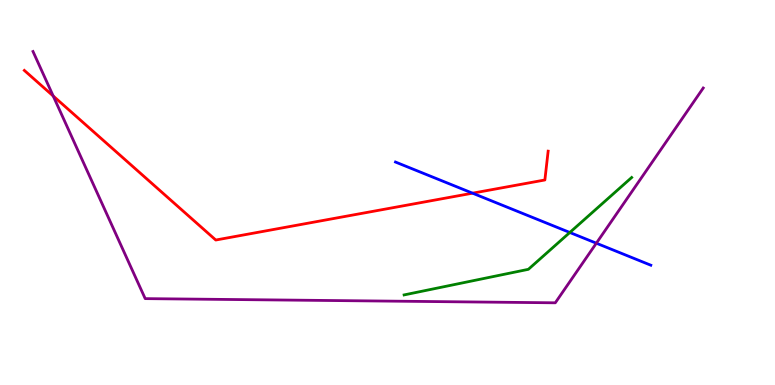[{'lines': ['blue', 'red'], 'intersections': [{'x': 6.1, 'y': 4.98}]}, {'lines': ['green', 'red'], 'intersections': []}, {'lines': ['purple', 'red'], 'intersections': [{'x': 0.687, 'y': 7.51}]}, {'lines': ['blue', 'green'], 'intersections': [{'x': 7.35, 'y': 3.96}]}, {'lines': ['blue', 'purple'], 'intersections': [{'x': 7.69, 'y': 3.68}]}, {'lines': ['green', 'purple'], 'intersections': []}]